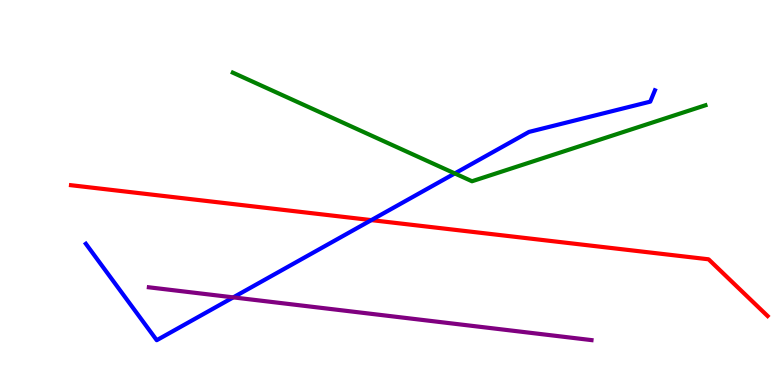[{'lines': ['blue', 'red'], 'intersections': [{'x': 4.79, 'y': 4.28}]}, {'lines': ['green', 'red'], 'intersections': []}, {'lines': ['purple', 'red'], 'intersections': []}, {'lines': ['blue', 'green'], 'intersections': [{'x': 5.87, 'y': 5.5}]}, {'lines': ['blue', 'purple'], 'intersections': [{'x': 3.01, 'y': 2.28}]}, {'lines': ['green', 'purple'], 'intersections': []}]